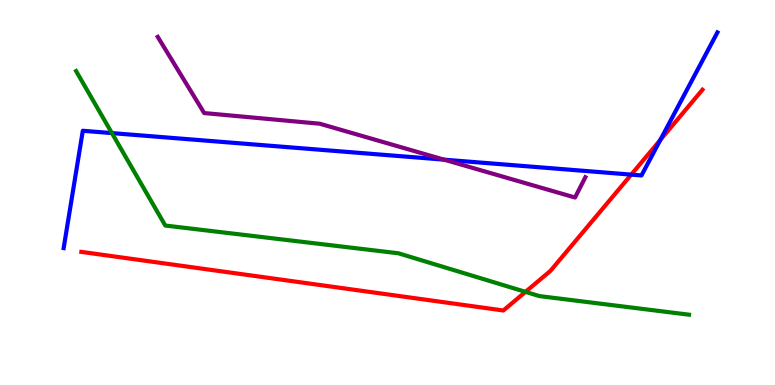[{'lines': ['blue', 'red'], 'intersections': [{'x': 8.14, 'y': 5.46}, {'x': 8.52, 'y': 6.37}]}, {'lines': ['green', 'red'], 'intersections': [{'x': 6.78, 'y': 2.42}]}, {'lines': ['purple', 'red'], 'intersections': []}, {'lines': ['blue', 'green'], 'intersections': [{'x': 1.44, 'y': 6.54}]}, {'lines': ['blue', 'purple'], 'intersections': [{'x': 5.73, 'y': 5.85}]}, {'lines': ['green', 'purple'], 'intersections': []}]